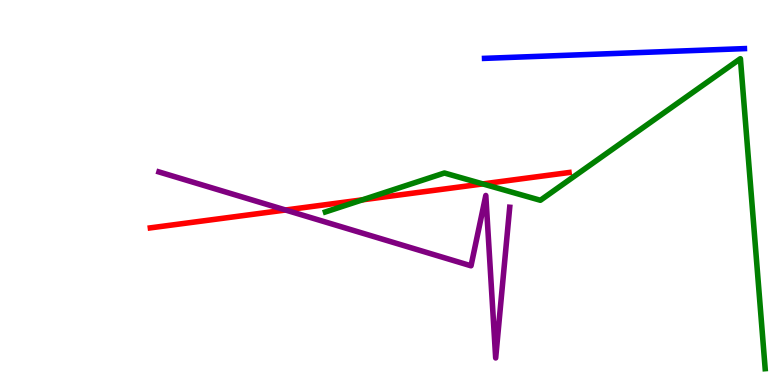[{'lines': ['blue', 'red'], 'intersections': []}, {'lines': ['green', 'red'], 'intersections': [{'x': 4.68, 'y': 4.81}, {'x': 6.23, 'y': 5.22}]}, {'lines': ['purple', 'red'], 'intersections': [{'x': 3.68, 'y': 4.55}]}, {'lines': ['blue', 'green'], 'intersections': []}, {'lines': ['blue', 'purple'], 'intersections': []}, {'lines': ['green', 'purple'], 'intersections': []}]